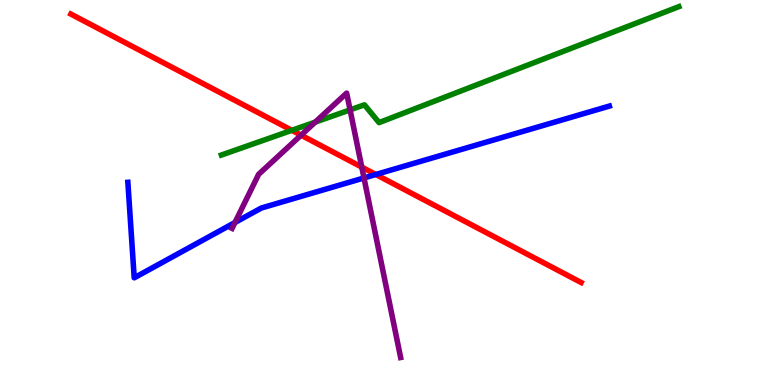[{'lines': ['blue', 'red'], 'intersections': [{'x': 4.85, 'y': 5.47}]}, {'lines': ['green', 'red'], 'intersections': [{'x': 3.77, 'y': 6.62}]}, {'lines': ['purple', 'red'], 'intersections': [{'x': 3.88, 'y': 6.49}, {'x': 4.67, 'y': 5.66}]}, {'lines': ['blue', 'green'], 'intersections': []}, {'lines': ['blue', 'purple'], 'intersections': [{'x': 3.03, 'y': 4.22}, {'x': 4.7, 'y': 5.38}]}, {'lines': ['green', 'purple'], 'intersections': [{'x': 4.07, 'y': 6.83}, {'x': 4.52, 'y': 7.15}]}]